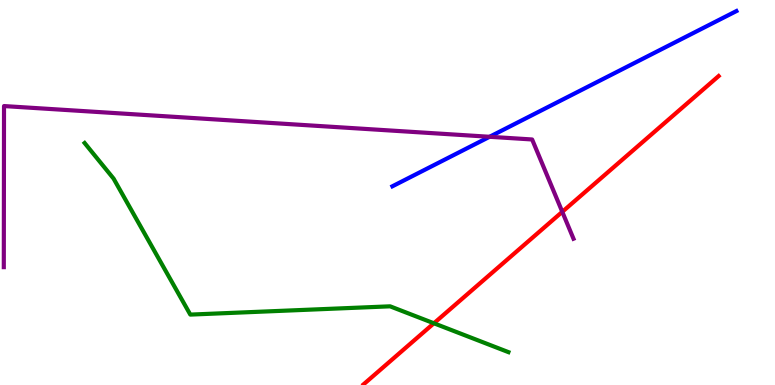[{'lines': ['blue', 'red'], 'intersections': []}, {'lines': ['green', 'red'], 'intersections': [{'x': 5.6, 'y': 1.6}]}, {'lines': ['purple', 'red'], 'intersections': [{'x': 7.26, 'y': 4.5}]}, {'lines': ['blue', 'green'], 'intersections': []}, {'lines': ['blue', 'purple'], 'intersections': [{'x': 6.32, 'y': 6.45}]}, {'lines': ['green', 'purple'], 'intersections': []}]